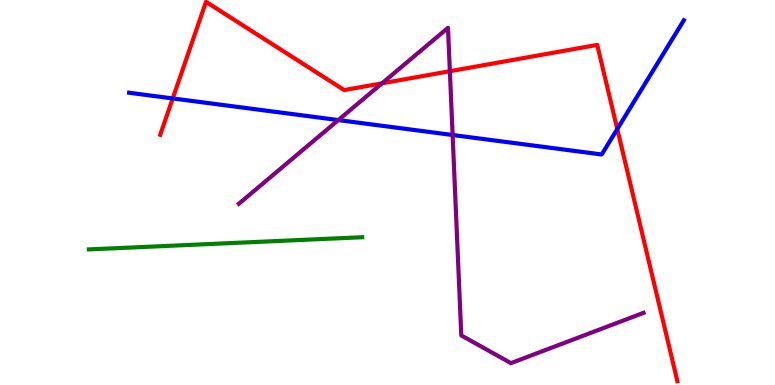[{'lines': ['blue', 'red'], 'intersections': [{'x': 2.23, 'y': 7.44}, {'x': 7.96, 'y': 6.65}]}, {'lines': ['green', 'red'], 'intersections': []}, {'lines': ['purple', 'red'], 'intersections': [{'x': 4.93, 'y': 7.84}, {'x': 5.8, 'y': 8.15}]}, {'lines': ['blue', 'green'], 'intersections': []}, {'lines': ['blue', 'purple'], 'intersections': [{'x': 4.37, 'y': 6.88}, {'x': 5.84, 'y': 6.49}]}, {'lines': ['green', 'purple'], 'intersections': []}]